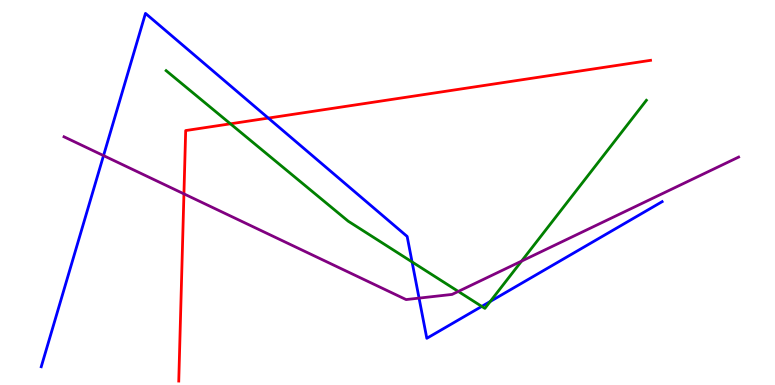[{'lines': ['blue', 'red'], 'intersections': [{'x': 3.46, 'y': 6.93}]}, {'lines': ['green', 'red'], 'intersections': [{'x': 2.97, 'y': 6.78}]}, {'lines': ['purple', 'red'], 'intersections': [{'x': 2.37, 'y': 4.96}]}, {'lines': ['blue', 'green'], 'intersections': [{'x': 5.32, 'y': 3.2}, {'x': 6.22, 'y': 2.04}, {'x': 6.33, 'y': 2.17}]}, {'lines': ['blue', 'purple'], 'intersections': [{'x': 1.34, 'y': 5.96}, {'x': 5.41, 'y': 2.26}]}, {'lines': ['green', 'purple'], 'intersections': [{'x': 5.91, 'y': 2.43}, {'x': 6.73, 'y': 3.22}]}]